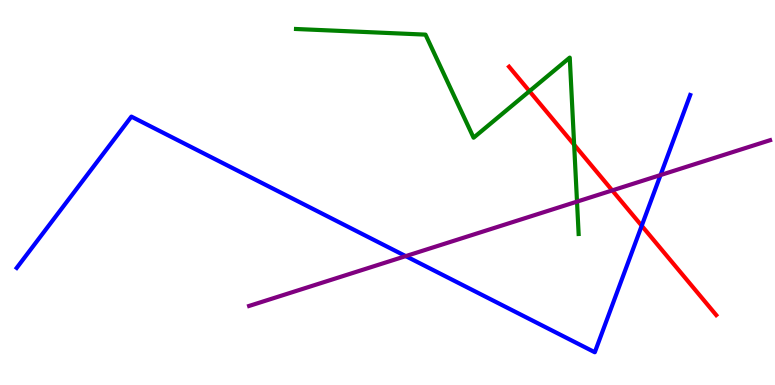[{'lines': ['blue', 'red'], 'intersections': [{'x': 8.28, 'y': 4.14}]}, {'lines': ['green', 'red'], 'intersections': [{'x': 6.83, 'y': 7.63}, {'x': 7.41, 'y': 6.24}]}, {'lines': ['purple', 'red'], 'intersections': [{'x': 7.9, 'y': 5.05}]}, {'lines': ['blue', 'green'], 'intersections': []}, {'lines': ['blue', 'purple'], 'intersections': [{'x': 5.24, 'y': 3.35}, {'x': 8.52, 'y': 5.45}]}, {'lines': ['green', 'purple'], 'intersections': [{'x': 7.45, 'y': 4.76}]}]